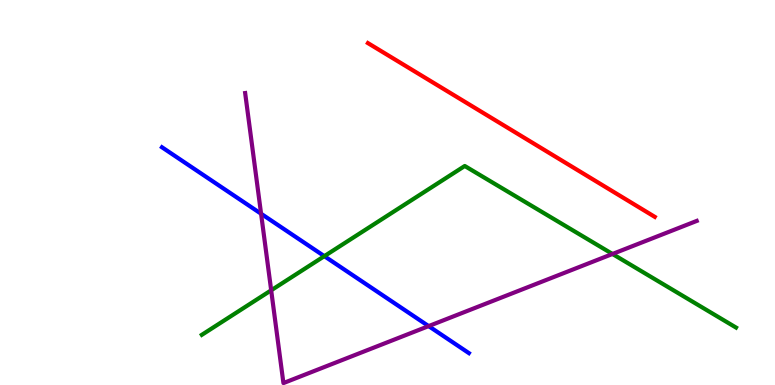[{'lines': ['blue', 'red'], 'intersections': []}, {'lines': ['green', 'red'], 'intersections': []}, {'lines': ['purple', 'red'], 'intersections': []}, {'lines': ['blue', 'green'], 'intersections': [{'x': 4.19, 'y': 3.35}]}, {'lines': ['blue', 'purple'], 'intersections': [{'x': 3.37, 'y': 4.45}, {'x': 5.53, 'y': 1.53}]}, {'lines': ['green', 'purple'], 'intersections': [{'x': 3.5, 'y': 2.46}, {'x': 7.9, 'y': 3.4}]}]